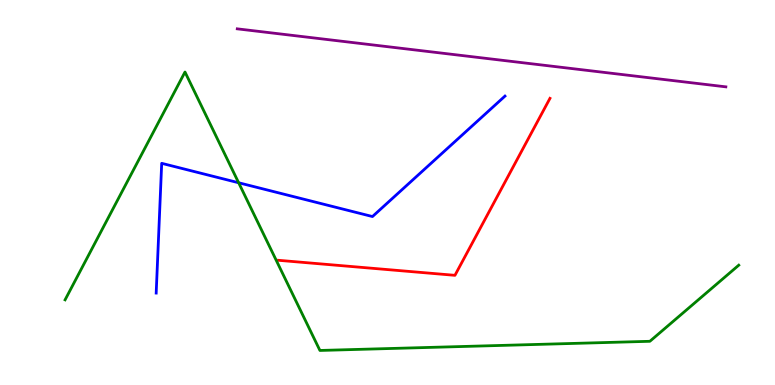[{'lines': ['blue', 'red'], 'intersections': []}, {'lines': ['green', 'red'], 'intersections': []}, {'lines': ['purple', 'red'], 'intersections': []}, {'lines': ['blue', 'green'], 'intersections': [{'x': 3.08, 'y': 5.25}]}, {'lines': ['blue', 'purple'], 'intersections': []}, {'lines': ['green', 'purple'], 'intersections': []}]